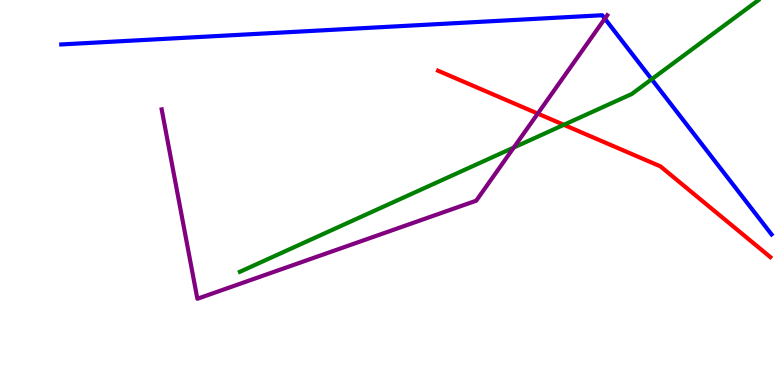[{'lines': ['blue', 'red'], 'intersections': []}, {'lines': ['green', 'red'], 'intersections': [{'x': 7.28, 'y': 6.76}]}, {'lines': ['purple', 'red'], 'intersections': [{'x': 6.94, 'y': 7.05}]}, {'lines': ['blue', 'green'], 'intersections': [{'x': 8.41, 'y': 7.94}]}, {'lines': ['blue', 'purple'], 'intersections': [{'x': 7.8, 'y': 9.52}]}, {'lines': ['green', 'purple'], 'intersections': [{'x': 6.63, 'y': 6.17}]}]